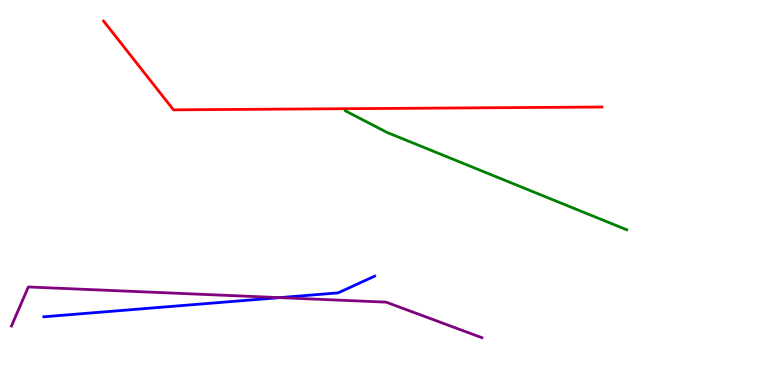[{'lines': ['blue', 'red'], 'intersections': []}, {'lines': ['green', 'red'], 'intersections': []}, {'lines': ['purple', 'red'], 'intersections': []}, {'lines': ['blue', 'green'], 'intersections': []}, {'lines': ['blue', 'purple'], 'intersections': [{'x': 3.61, 'y': 2.27}]}, {'lines': ['green', 'purple'], 'intersections': []}]